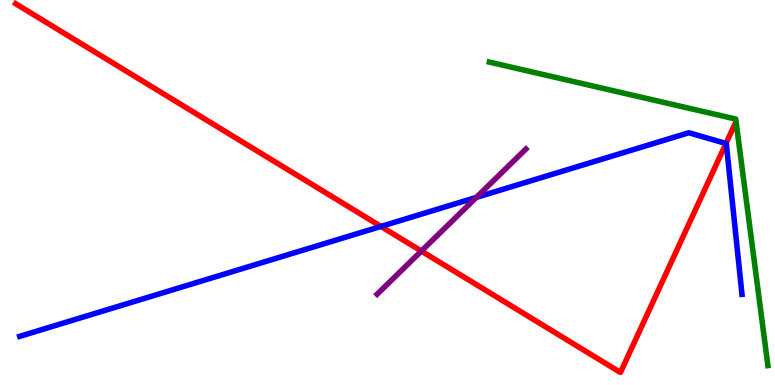[{'lines': ['blue', 'red'], 'intersections': [{'x': 4.92, 'y': 4.12}, {'x': 9.37, 'y': 6.27}]}, {'lines': ['green', 'red'], 'intersections': []}, {'lines': ['purple', 'red'], 'intersections': [{'x': 5.44, 'y': 3.48}]}, {'lines': ['blue', 'green'], 'intersections': []}, {'lines': ['blue', 'purple'], 'intersections': [{'x': 6.15, 'y': 4.87}]}, {'lines': ['green', 'purple'], 'intersections': []}]